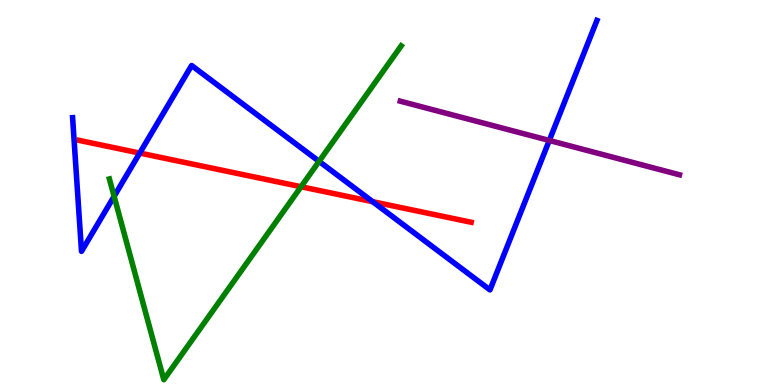[{'lines': ['blue', 'red'], 'intersections': [{'x': 1.8, 'y': 6.02}, {'x': 4.81, 'y': 4.76}]}, {'lines': ['green', 'red'], 'intersections': [{'x': 3.88, 'y': 5.15}]}, {'lines': ['purple', 'red'], 'intersections': []}, {'lines': ['blue', 'green'], 'intersections': [{'x': 1.47, 'y': 4.9}, {'x': 4.12, 'y': 5.81}]}, {'lines': ['blue', 'purple'], 'intersections': [{'x': 7.09, 'y': 6.35}]}, {'lines': ['green', 'purple'], 'intersections': []}]